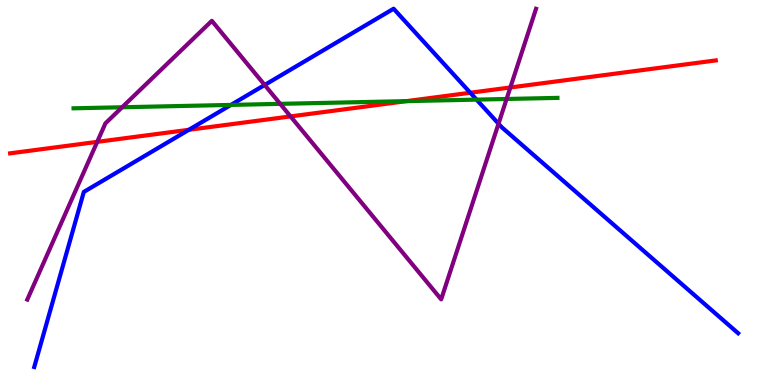[{'lines': ['blue', 'red'], 'intersections': [{'x': 2.44, 'y': 6.63}, {'x': 6.07, 'y': 7.59}]}, {'lines': ['green', 'red'], 'intersections': [{'x': 5.25, 'y': 7.37}]}, {'lines': ['purple', 'red'], 'intersections': [{'x': 1.25, 'y': 6.32}, {'x': 3.75, 'y': 6.98}, {'x': 6.59, 'y': 7.73}]}, {'lines': ['blue', 'green'], 'intersections': [{'x': 2.98, 'y': 7.27}, {'x': 6.15, 'y': 7.41}]}, {'lines': ['blue', 'purple'], 'intersections': [{'x': 3.41, 'y': 7.79}, {'x': 6.43, 'y': 6.79}]}, {'lines': ['green', 'purple'], 'intersections': [{'x': 1.58, 'y': 7.21}, {'x': 3.62, 'y': 7.3}, {'x': 6.54, 'y': 7.43}]}]